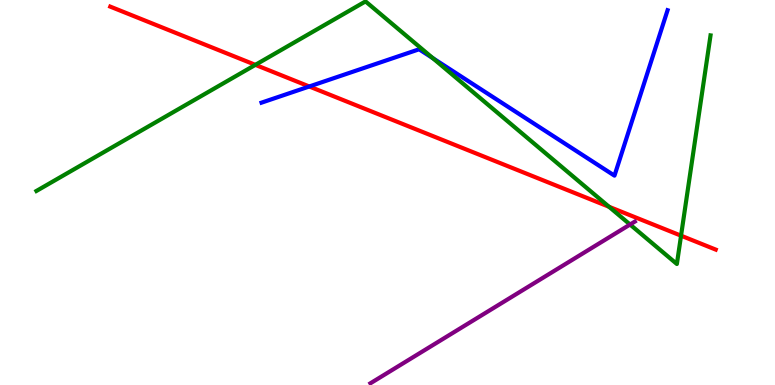[{'lines': ['blue', 'red'], 'intersections': [{'x': 3.99, 'y': 7.75}]}, {'lines': ['green', 'red'], 'intersections': [{'x': 3.3, 'y': 8.32}, {'x': 7.86, 'y': 4.63}, {'x': 8.79, 'y': 3.88}]}, {'lines': ['purple', 'red'], 'intersections': []}, {'lines': ['blue', 'green'], 'intersections': [{'x': 5.59, 'y': 8.49}]}, {'lines': ['blue', 'purple'], 'intersections': []}, {'lines': ['green', 'purple'], 'intersections': [{'x': 8.13, 'y': 4.17}]}]